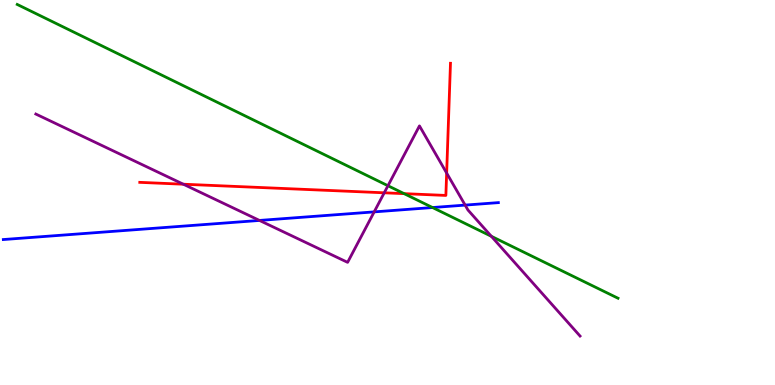[{'lines': ['blue', 'red'], 'intersections': []}, {'lines': ['green', 'red'], 'intersections': [{'x': 5.21, 'y': 4.97}]}, {'lines': ['purple', 'red'], 'intersections': [{'x': 2.37, 'y': 5.22}, {'x': 4.96, 'y': 4.99}, {'x': 5.76, 'y': 5.51}]}, {'lines': ['blue', 'green'], 'intersections': [{'x': 5.58, 'y': 4.61}]}, {'lines': ['blue', 'purple'], 'intersections': [{'x': 3.35, 'y': 4.27}, {'x': 4.83, 'y': 4.5}, {'x': 6.0, 'y': 4.67}]}, {'lines': ['green', 'purple'], 'intersections': [{'x': 5.01, 'y': 5.18}, {'x': 6.34, 'y': 3.86}]}]